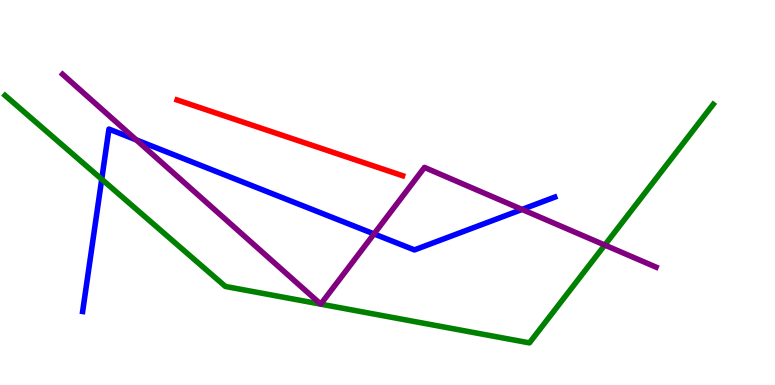[{'lines': ['blue', 'red'], 'intersections': []}, {'lines': ['green', 'red'], 'intersections': []}, {'lines': ['purple', 'red'], 'intersections': []}, {'lines': ['blue', 'green'], 'intersections': [{'x': 1.31, 'y': 5.34}]}, {'lines': ['blue', 'purple'], 'intersections': [{'x': 1.76, 'y': 6.37}, {'x': 4.83, 'y': 3.92}, {'x': 6.74, 'y': 4.56}]}, {'lines': ['green', 'purple'], 'intersections': [{'x': 7.8, 'y': 3.63}]}]